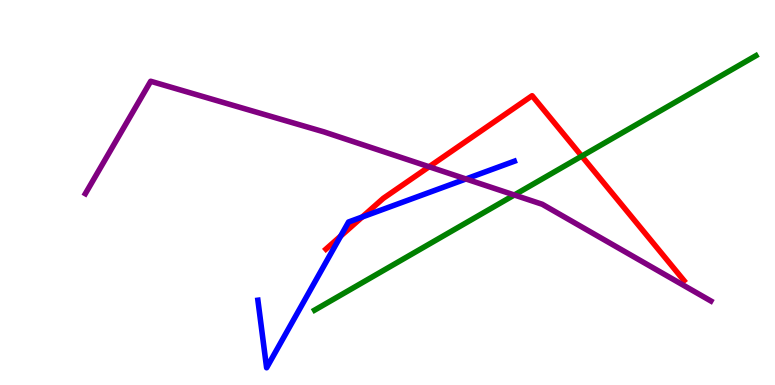[{'lines': ['blue', 'red'], 'intersections': [{'x': 4.4, 'y': 3.87}, {'x': 4.67, 'y': 4.36}]}, {'lines': ['green', 'red'], 'intersections': [{'x': 7.51, 'y': 5.94}]}, {'lines': ['purple', 'red'], 'intersections': [{'x': 5.54, 'y': 5.67}]}, {'lines': ['blue', 'green'], 'intersections': []}, {'lines': ['blue', 'purple'], 'intersections': [{'x': 6.01, 'y': 5.35}]}, {'lines': ['green', 'purple'], 'intersections': [{'x': 6.64, 'y': 4.94}]}]